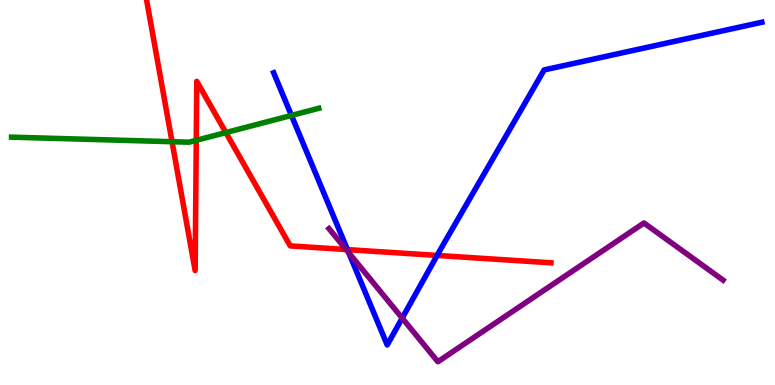[{'lines': ['blue', 'red'], 'intersections': [{'x': 4.48, 'y': 3.52}, {'x': 5.64, 'y': 3.37}]}, {'lines': ['green', 'red'], 'intersections': [{'x': 2.22, 'y': 6.32}, {'x': 2.53, 'y': 6.36}, {'x': 2.91, 'y': 6.56}]}, {'lines': ['purple', 'red'], 'intersections': [{'x': 4.47, 'y': 3.52}]}, {'lines': ['blue', 'green'], 'intersections': [{'x': 3.76, 'y': 7.0}]}, {'lines': ['blue', 'purple'], 'intersections': [{'x': 4.5, 'y': 3.43}, {'x': 5.19, 'y': 1.74}]}, {'lines': ['green', 'purple'], 'intersections': []}]